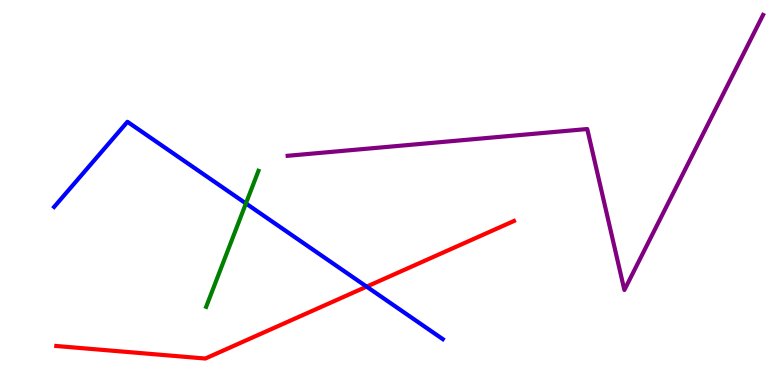[{'lines': ['blue', 'red'], 'intersections': [{'x': 4.73, 'y': 2.55}]}, {'lines': ['green', 'red'], 'intersections': []}, {'lines': ['purple', 'red'], 'intersections': []}, {'lines': ['blue', 'green'], 'intersections': [{'x': 3.17, 'y': 4.72}]}, {'lines': ['blue', 'purple'], 'intersections': []}, {'lines': ['green', 'purple'], 'intersections': []}]